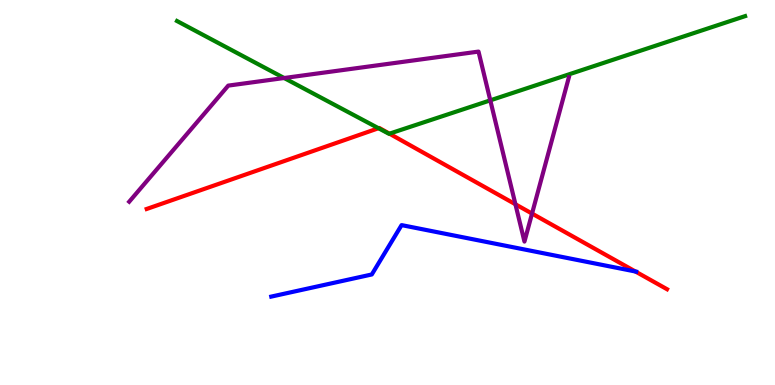[{'lines': ['blue', 'red'], 'intersections': [{'x': 8.2, 'y': 2.95}]}, {'lines': ['green', 'red'], 'intersections': [{'x': 4.88, 'y': 6.67}, {'x': 5.03, 'y': 6.53}]}, {'lines': ['purple', 'red'], 'intersections': [{'x': 6.65, 'y': 4.69}, {'x': 6.86, 'y': 4.45}]}, {'lines': ['blue', 'green'], 'intersections': []}, {'lines': ['blue', 'purple'], 'intersections': []}, {'lines': ['green', 'purple'], 'intersections': [{'x': 3.67, 'y': 7.97}, {'x': 6.33, 'y': 7.39}]}]